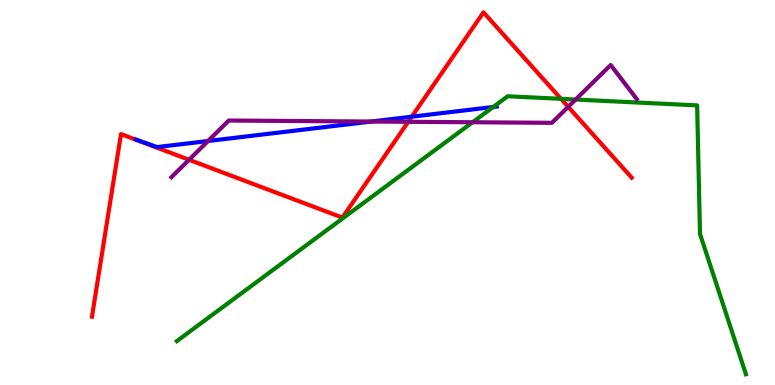[{'lines': ['blue', 'red'], 'intersections': [{'x': 5.31, 'y': 6.97}]}, {'lines': ['green', 'red'], 'intersections': [{'x': 7.24, 'y': 7.43}]}, {'lines': ['purple', 'red'], 'intersections': [{'x': 2.44, 'y': 5.85}, {'x': 5.27, 'y': 6.84}, {'x': 7.33, 'y': 7.23}]}, {'lines': ['blue', 'green'], 'intersections': [{'x': 6.36, 'y': 7.22}]}, {'lines': ['blue', 'purple'], 'intersections': [{'x': 2.68, 'y': 6.34}, {'x': 4.79, 'y': 6.84}]}, {'lines': ['green', 'purple'], 'intersections': [{'x': 6.1, 'y': 6.82}, {'x': 7.43, 'y': 7.41}]}]